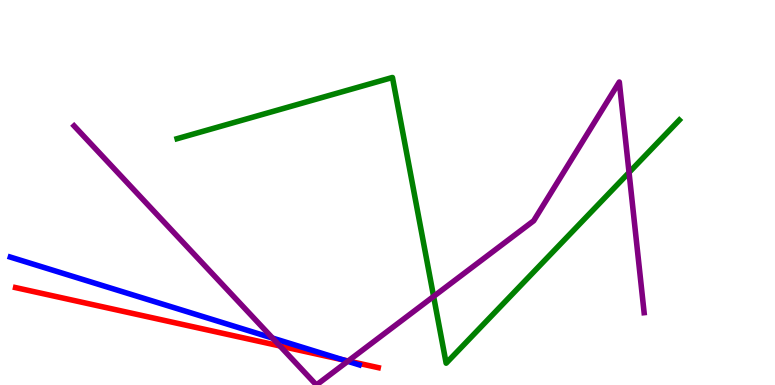[{'lines': ['blue', 'red'], 'intersections': [{'x': 4.43, 'y': 0.651}]}, {'lines': ['green', 'red'], 'intersections': []}, {'lines': ['purple', 'red'], 'intersections': [{'x': 3.61, 'y': 1.01}, {'x': 4.49, 'y': 0.623}]}, {'lines': ['blue', 'green'], 'intersections': []}, {'lines': ['blue', 'purple'], 'intersections': [{'x': 3.52, 'y': 1.22}, {'x': 4.49, 'y': 0.616}]}, {'lines': ['green', 'purple'], 'intersections': [{'x': 5.59, 'y': 2.3}, {'x': 8.12, 'y': 5.52}]}]